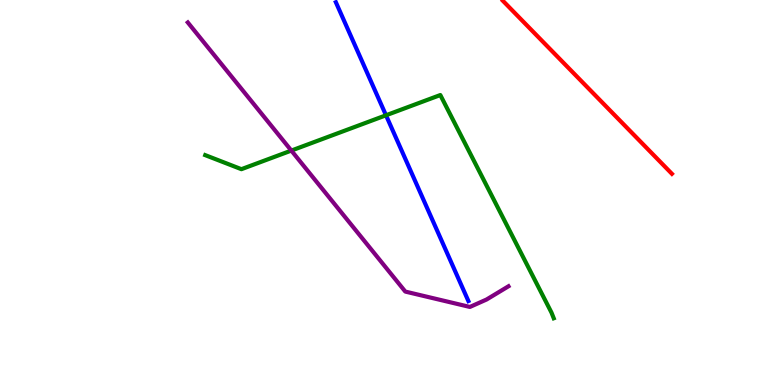[{'lines': ['blue', 'red'], 'intersections': []}, {'lines': ['green', 'red'], 'intersections': []}, {'lines': ['purple', 'red'], 'intersections': []}, {'lines': ['blue', 'green'], 'intersections': [{'x': 4.98, 'y': 7.01}]}, {'lines': ['blue', 'purple'], 'intersections': []}, {'lines': ['green', 'purple'], 'intersections': [{'x': 3.76, 'y': 6.09}]}]